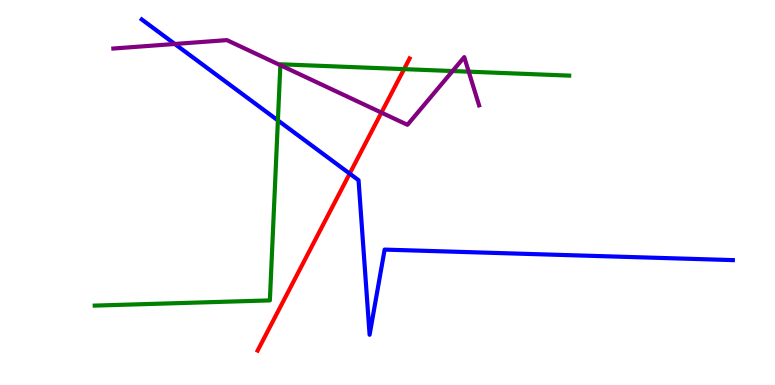[{'lines': ['blue', 'red'], 'intersections': [{'x': 4.51, 'y': 5.49}]}, {'lines': ['green', 'red'], 'intersections': [{'x': 5.21, 'y': 8.2}]}, {'lines': ['purple', 'red'], 'intersections': [{'x': 4.92, 'y': 7.08}]}, {'lines': ['blue', 'green'], 'intersections': [{'x': 3.59, 'y': 6.87}]}, {'lines': ['blue', 'purple'], 'intersections': [{'x': 2.26, 'y': 8.86}]}, {'lines': ['green', 'purple'], 'intersections': [{'x': 3.62, 'y': 8.31}, {'x': 5.84, 'y': 8.15}, {'x': 6.05, 'y': 8.14}]}]